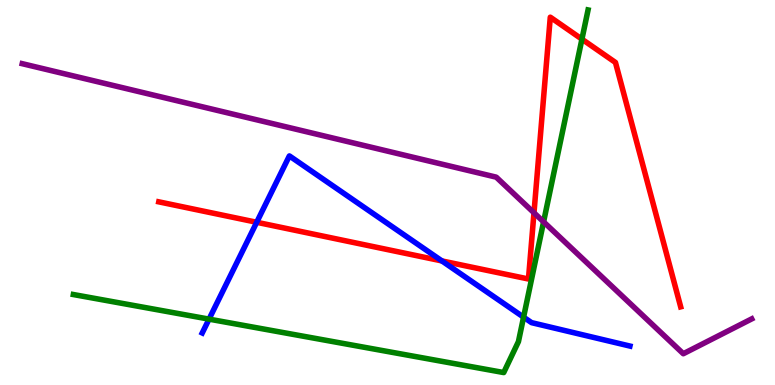[{'lines': ['blue', 'red'], 'intersections': [{'x': 3.31, 'y': 4.23}, {'x': 5.7, 'y': 3.22}]}, {'lines': ['green', 'red'], 'intersections': [{'x': 7.51, 'y': 8.98}]}, {'lines': ['purple', 'red'], 'intersections': [{'x': 6.89, 'y': 4.47}]}, {'lines': ['blue', 'green'], 'intersections': [{'x': 2.7, 'y': 1.71}, {'x': 6.76, 'y': 1.76}]}, {'lines': ['blue', 'purple'], 'intersections': []}, {'lines': ['green', 'purple'], 'intersections': [{'x': 7.01, 'y': 4.24}]}]